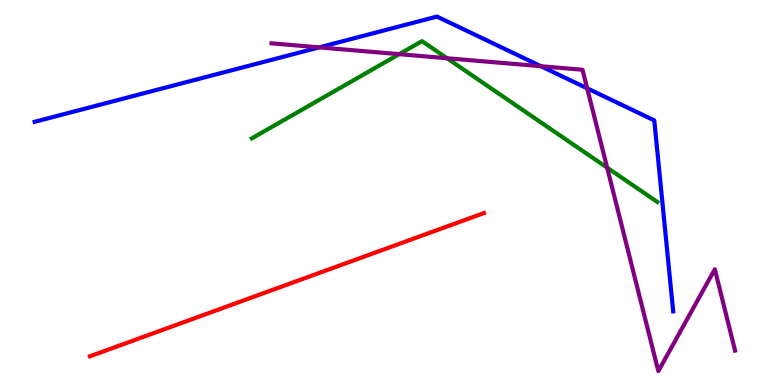[{'lines': ['blue', 'red'], 'intersections': []}, {'lines': ['green', 'red'], 'intersections': []}, {'lines': ['purple', 'red'], 'intersections': []}, {'lines': ['blue', 'green'], 'intersections': []}, {'lines': ['blue', 'purple'], 'intersections': [{'x': 4.12, 'y': 8.77}, {'x': 6.98, 'y': 8.28}, {'x': 7.58, 'y': 7.71}]}, {'lines': ['green', 'purple'], 'intersections': [{'x': 5.15, 'y': 8.59}, {'x': 5.77, 'y': 8.49}, {'x': 7.83, 'y': 5.64}]}]